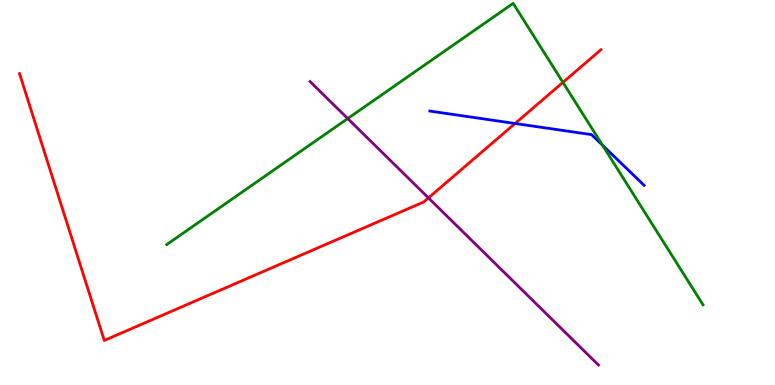[{'lines': ['blue', 'red'], 'intersections': [{'x': 6.65, 'y': 6.79}]}, {'lines': ['green', 'red'], 'intersections': [{'x': 7.26, 'y': 7.86}]}, {'lines': ['purple', 'red'], 'intersections': [{'x': 5.53, 'y': 4.86}]}, {'lines': ['blue', 'green'], 'intersections': [{'x': 7.77, 'y': 6.23}]}, {'lines': ['blue', 'purple'], 'intersections': []}, {'lines': ['green', 'purple'], 'intersections': [{'x': 4.49, 'y': 6.92}]}]